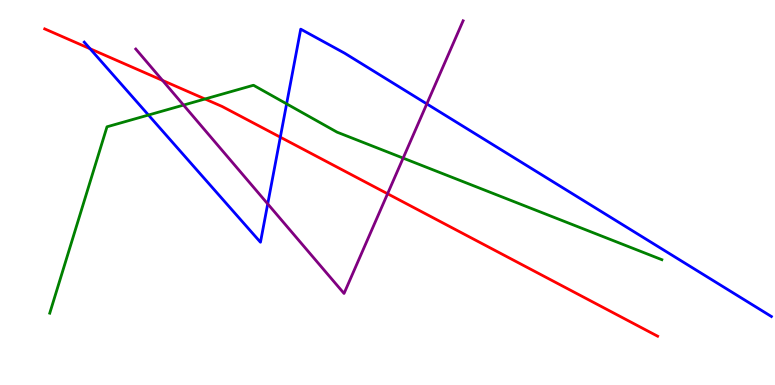[{'lines': ['blue', 'red'], 'intersections': [{'x': 1.16, 'y': 8.73}, {'x': 3.62, 'y': 6.44}]}, {'lines': ['green', 'red'], 'intersections': [{'x': 2.65, 'y': 7.43}]}, {'lines': ['purple', 'red'], 'intersections': [{'x': 2.1, 'y': 7.91}, {'x': 5.0, 'y': 4.97}]}, {'lines': ['blue', 'green'], 'intersections': [{'x': 1.92, 'y': 7.01}, {'x': 3.7, 'y': 7.3}]}, {'lines': ['blue', 'purple'], 'intersections': [{'x': 3.45, 'y': 4.7}, {'x': 5.51, 'y': 7.3}]}, {'lines': ['green', 'purple'], 'intersections': [{'x': 2.37, 'y': 7.27}, {'x': 5.2, 'y': 5.89}]}]